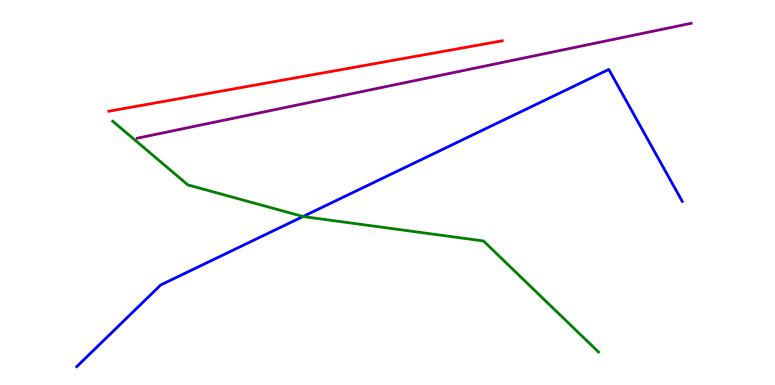[{'lines': ['blue', 'red'], 'intersections': []}, {'lines': ['green', 'red'], 'intersections': []}, {'lines': ['purple', 'red'], 'intersections': []}, {'lines': ['blue', 'green'], 'intersections': [{'x': 3.91, 'y': 4.38}]}, {'lines': ['blue', 'purple'], 'intersections': []}, {'lines': ['green', 'purple'], 'intersections': []}]